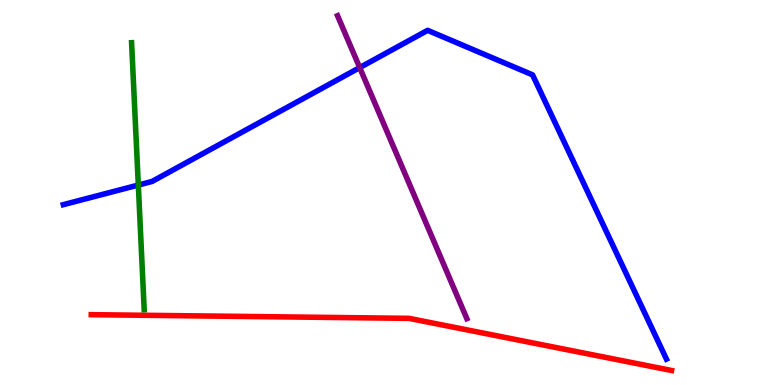[{'lines': ['blue', 'red'], 'intersections': []}, {'lines': ['green', 'red'], 'intersections': []}, {'lines': ['purple', 'red'], 'intersections': []}, {'lines': ['blue', 'green'], 'intersections': [{'x': 1.78, 'y': 5.19}]}, {'lines': ['blue', 'purple'], 'intersections': [{'x': 4.64, 'y': 8.24}]}, {'lines': ['green', 'purple'], 'intersections': []}]